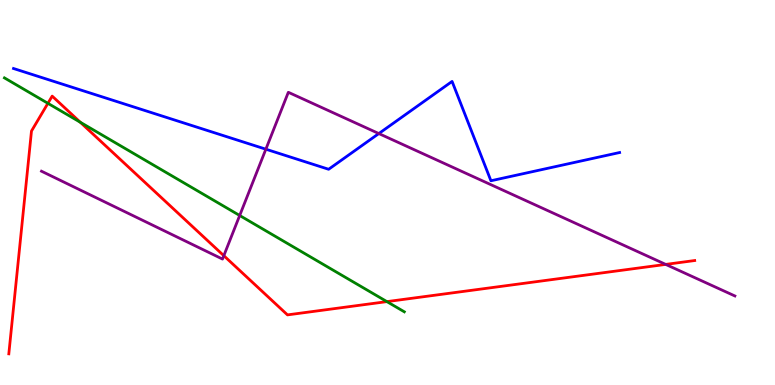[{'lines': ['blue', 'red'], 'intersections': []}, {'lines': ['green', 'red'], 'intersections': [{'x': 0.618, 'y': 7.32}, {'x': 1.04, 'y': 6.82}, {'x': 4.99, 'y': 2.17}]}, {'lines': ['purple', 'red'], 'intersections': [{'x': 2.89, 'y': 3.36}, {'x': 8.59, 'y': 3.13}]}, {'lines': ['blue', 'green'], 'intersections': []}, {'lines': ['blue', 'purple'], 'intersections': [{'x': 3.43, 'y': 6.12}, {'x': 4.89, 'y': 6.53}]}, {'lines': ['green', 'purple'], 'intersections': [{'x': 3.09, 'y': 4.4}]}]